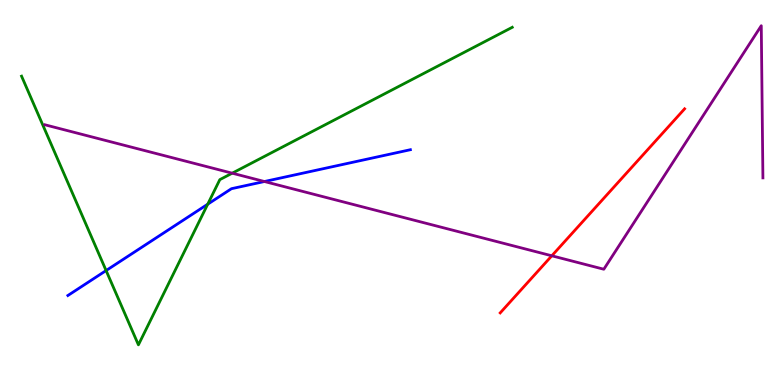[{'lines': ['blue', 'red'], 'intersections': []}, {'lines': ['green', 'red'], 'intersections': []}, {'lines': ['purple', 'red'], 'intersections': [{'x': 7.12, 'y': 3.36}]}, {'lines': ['blue', 'green'], 'intersections': [{'x': 1.37, 'y': 2.97}, {'x': 2.68, 'y': 4.7}]}, {'lines': ['blue', 'purple'], 'intersections': [{'x': 3.41, 'y': 5.29}]}, {'lines': ['green', 'purple'], 'intersections': [{'x': 3.0, 'y': 5.5}]}]